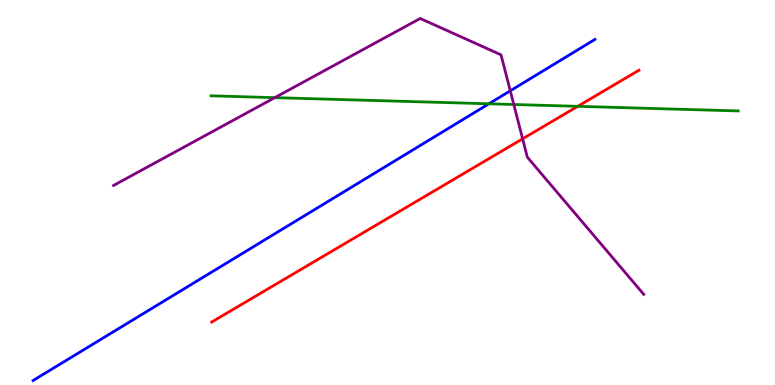[{'lines': ['blue', 'red'], 'intersections': []}, {'lines': ['green', 'red'], 'intersections': [{'x': 7.45, 'y': 7.24}]}, {'lines': ['purple', 'red'], 'intersections': [{'x': 6.74, 'y': 6.39}]}, {'lines': ['blue', 'green'], 'intersections': [{'x': 6.31, 'y': 7.3}]}, {'lines': ['blue', 'purple'], 'intersections': [{'x': 6.58, 'y': 7.64}]}, {'lines': ['green', 'purple'], 'intersections': [{'x': 3.55, 'y': 7.46}, {'x': 6.63, 'y': 7.29}]}]